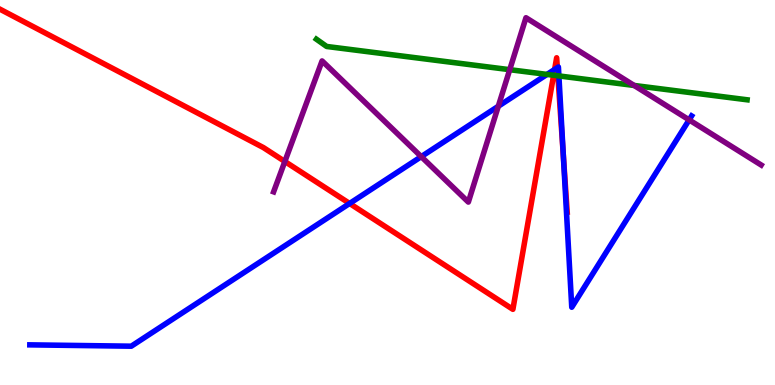[{'lines': ['blue', 'red'], 'intersections': [{'x': 4.51, 'y': 4.72}, {'x': 7.16, 'y': 8.2}, {'x': 7.19, 'y': 8.24}, {'x': 7.27, 'y': 5.98}]}, {'lines': ['green', 'red'], 'intersections': [{'x': 7.14, 'y': 8.05}, {'x': 7.2, 'y': 8.03}]}, {'lines': ['purple', 'red'], 'intersections': [{'x': 3.68, 'y': 5.81}]}, {'lines': ['blue', 'green'], 'intersections': [{'x': 7.06, 'y': 8.07}, {'x': 7.21, 'y': 8.03}]}, {'lines': ['blue', 'purple'], 'intersections': [{'x': 5.44, 'y': 5.93}, {'x': 6.43, 'y': 7.24}, {'x': 8.89, 'y': 6.89}]}, {'lines': ['green', 'purple'], 'intersections': [{'x': 6.58, 'y': 8.19}, {'x': 8.18, 'y': 7.78}]}]